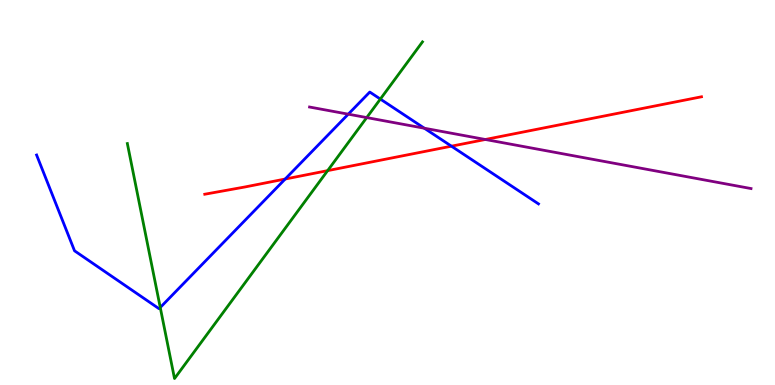[{'lines': ['blue', 'red'], 'intersections': [{'x': 3.68, 'y': 5.35}, {'x': 5.82, 'y': 6.2}]}, {'lines': ['green', 'red'], 'intersections': [{'x': 4.23, 'y': 5.57}]}, {'lines': ['purple', 'red'], 'intersections': [{'x': 6.26, 'y': 6.38}]}, {'lines': ['blue', 'green'], 'intersections': [{'x': 2.07, 'y': 2.01}, {'x': 4.91, 'y': 7.43}]}, {'lines': ['blue', 'purple'], 'intersections': [{'x': 4.49, 'y': 7.03}, {'x': 5.48, 'y': 6.67}]}, {'lines': ['green', 'purple'], 'intersections': [{'x': 4.73, 'y': 6.95}]}]